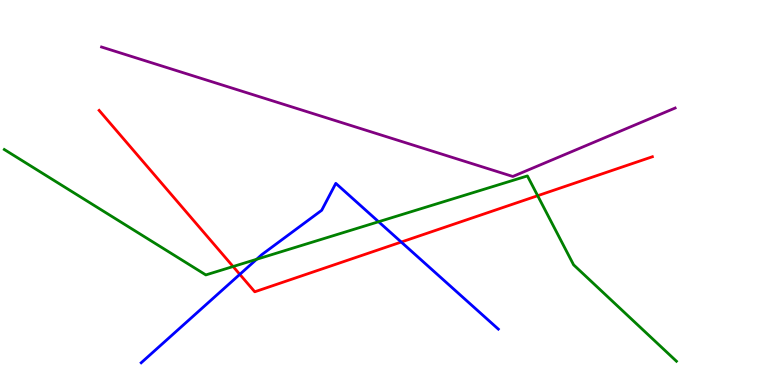[{'lines': ['blue', 'red'], 'intersections': [{'x': 3.09, 'y': 2.87}, {'x': 5.18, 'y': 3.71}]}, {'lines': ['green', 'red'], 'intersections': [{'x': 3.01, 'y': 3.08}, {'x': 6.94, 'y': 4.92}]}, {'lines': ['purple', 'red'], 'intersections': []}, {'lines': ['blue', 'green'], 'intersections': [{'x': 3.31, 'y': 3.27}, {'x': 4.89, 'y': 4.24}]}, {'lines': ['blue', 'purple'], 'intersections': []}, {'lines': ['green', 'purple'], 'intersections': []}]